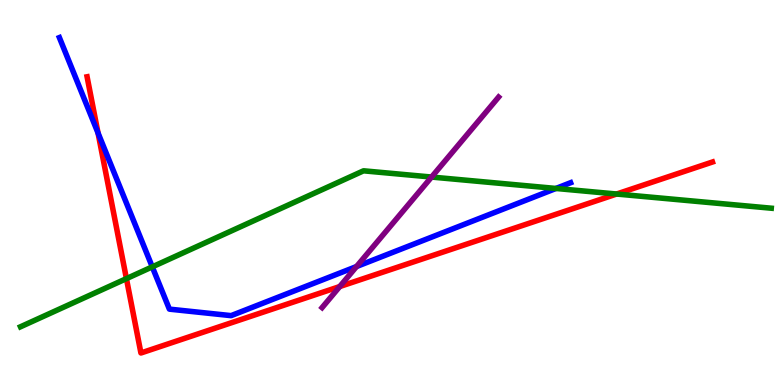[{'lines': ['blue', 'red'], 'intersections': [{'x': 1.27, 'y': 6.55}]}, {'lines': ['green', 'red'], 'intersections': [{'x': 1.63, 'y': 2.76}, {'x': 7.96, 'y': 4.96}]}, {'lines': ['purple', 'red'], 'intersections': [{'x': 4.38, 'y': 2.56}]}, {'lines': ['blue', 'green'], 'intersections': [{'x': 1.96, 'y': 3.07}, {'x': 7.17, 'y': 5.11}]}, {'lines': ['blue', 'purple'], 'intersections': [{'x': 4.6, 'y': 3.08}]}, {'lines': ['green', 'purple'], 'intersections': [{'x': 5.57, 'y': 5.4}]}]